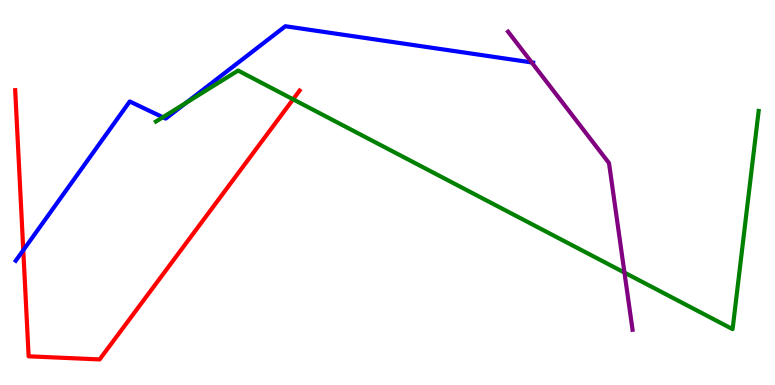[{'lines': ['blue', 'red'], 'intersections': [{'x': 0.3, 'y': 3.5}]}, {'lines': ['green', 'red'], 'intersections': [{'x': 3.78, 'y': 7.42}]}, {'lines': ['purple', 'red'], 'intersections': []}, {'lines': ['blue', 'green'], 'intersections': [{'x': 2.1, 'y': 6.95}, {'x': 2.4, 'y': 7.33}]}, {'lines': ['blue', 'purple'], 'intersections': [{'x': 6.86, 'y': 8.38}]}, {'lines': ['green', 'purple'], 'intersections': [{'x': 8.06, 'y': 2.92}]}]